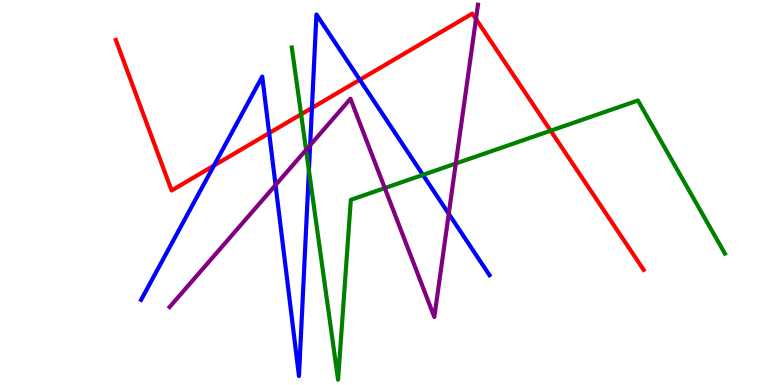[{'lines': ['blue', 'red'], 'intersections': [{'x': 2.76, 'y': 5.7}, {'x': 3.47, 'y': 6.54}, {'x': 4.02, 'y': 7.2}, {'x': 4.64, 'y': 7.93}]}, {'lines': ['green', 'red'], 'intersections': [{'x': 3.89, 'y': 7.03}, {'x': 7.1, 'y': 6.6}]}, {'lines': ['purple', 'red'], 'intersections': [{'x': 6.14, 'y': 9.51}]}, {'lines': ['blue', 'green'], 'intersections': [{'x': 3.99, 'y': 5.57}, {'x': 5.46, 'y': 5.46}]}, {'lines': ['blue', 'purple'], 'intersections': [{'x': 3.56, 'y': 5.19}, {'x': 4.0, 'y': 6.23}, {'x': 5.79, 'y': 4.45}]}, {'lines': ['green', 'purple'], 'intersections': [{'x': 3.95, 'y': 6.11}, {'x': 4.96, 'y': 5.12}, {'x': 5.88, 'y': 5.75}]}]